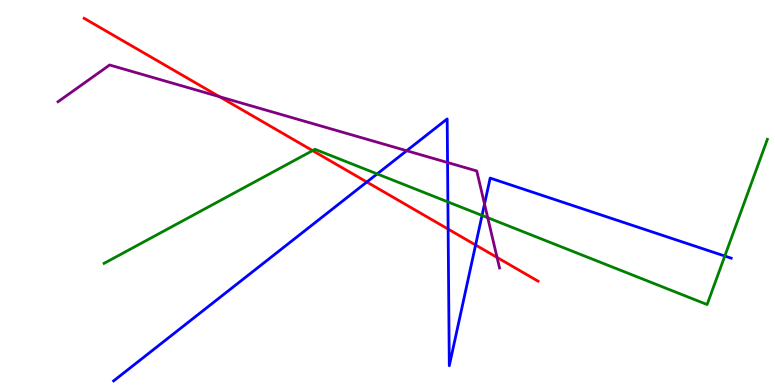[{'lines': ['blue', 'red'], 'intersections': [{'x': 4.73, 'y': 5.27}, {'x': 5.78, 'y': 4.05}, {'x': 6.14, 'y': 3.64}]}, {'lines': ['green', 'red'], 'intersections': [{'x': 4.03, 'y': 6.09}]}, {'lines': ['purple', 'red'], 'intersections': [{'x': 2.83, 'y': 7.49}, {'x': 6.41, 'y': 3.31}]}, {'lines': ['blue', 'green'], 'intersections': [{'x': 4.87, 'y': 5.48}, {'x': 5.78, 'y': 4.76}, {'x': 6.22, 'y': 4.4}, {'x': 9.35, 'y': 3.35}]}, {'lines': ['blue', 'purple'], 'intersections': [{'x': 5.25, 'y': 6.09}, {'x': 5.77, 'y': 5.78}, {'x': 6.25, 'y': 4.7}]}, {'lines': ['green', 'purple'], 'intersections': [{'x': 6.29, 'y': 4.35}]}]